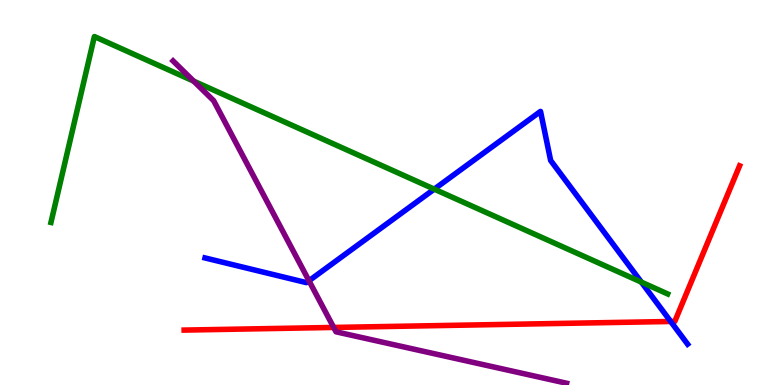[{'lines': ['blue', 'red'], 'intersections': [{'x': 8.65, 'y': 1.65}]}, {'lines': ['green', 'red'], 'intersections': []}, {'lines': ['purple', 'red'], 'intersections': [{'x': 4.31, 'y': 1.49}]}, {'lines': ['blue', 'green'], 'intersections': [{'x': 5.6, 'y': 5.09}, {'x': 8.28, 'y': 2.67}]}, {'lines': ['blue', 'purple'], 'intersections': [{'x': 3.99, 'y': 2.71}]}, {'lines': ['green', 'purple'], 'intersections': [{'x': 2.5, 'y': 7.89}]}]